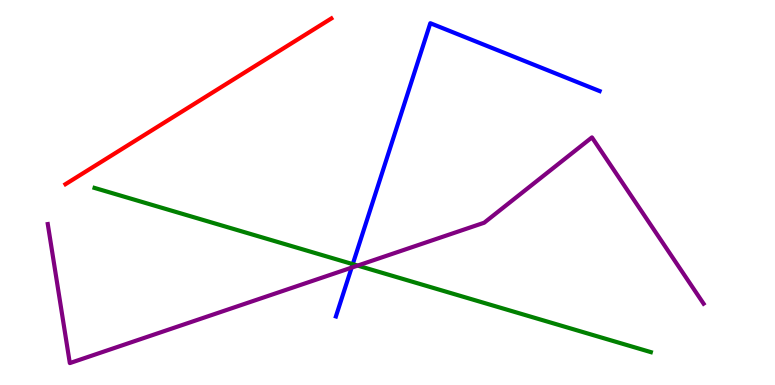[{'lines': ['blue', 'red'], 'intersections': []}, {'lines': ['green', 'red'], 'intersections': []}, {'lines': ['purple', 'red'], 'intersections': []}, {'lines': ['blue', 'green'], 'intersections': [{'x': 4.55, 'y': 3.14}]}, {'lines': ['blue', 'purple'], 'intersections': [{'x': 4.54, 'y': 3.05}]}, {'lines': ['green', 'purple'], 'intersections': [{'x': 4.61, 'y': 3.1}]}]